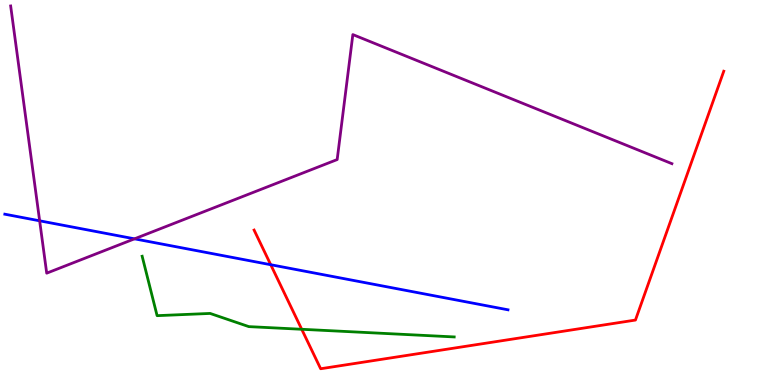[{'lines': ['blue', 'red'], 'intersections': [{'x': 3.49, 'y': 3.12}]}, {'lines': ['green', 'red'], 'intersections': [{'x': 3.89, 'y': 1.45}]}, {'lines': ['purple', 'red'], 'intersections': []}, {'lines': ['blue', 'green'], 'intersections': []}, {'lines': ['blue', 'purple'], 'intersections': [{'x': 0.512, 'y': 4.26}, {'x': 1.74, 'y': 3.8}]}, {'lines': ['green', 'purple'], 'intersections': []}]